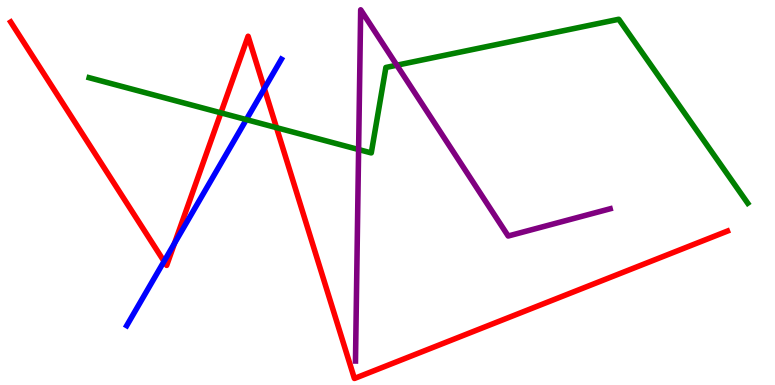[{'lines': ['blue', 'red'], 'intersections': [{'x': 2.12, 'y': 3.21}, {'x': 2.25, 'y': 3.68}, {'x': 3.41, 'y': 7.7}]}, {'lines': ['green', 'red'], 'intersections': [{'x': 2.85, 'y': 7.07}, {'x': 3.57, 'y': 6.68}]}, {'lines': ['purple', 'red'], 'intersections': []}, {'lines': ['blue', 'green'], 'intersections': [{'x': 3.18, 'y': 6.89}]}, {'lines': ['blue', 'purple'], 'intersections': []}, {'lines': ['green', 'purple'], 'intersections': [{'x': 4.63, 'y': 6.12}, {'x': 5.12, 'y': 8.31}]}]